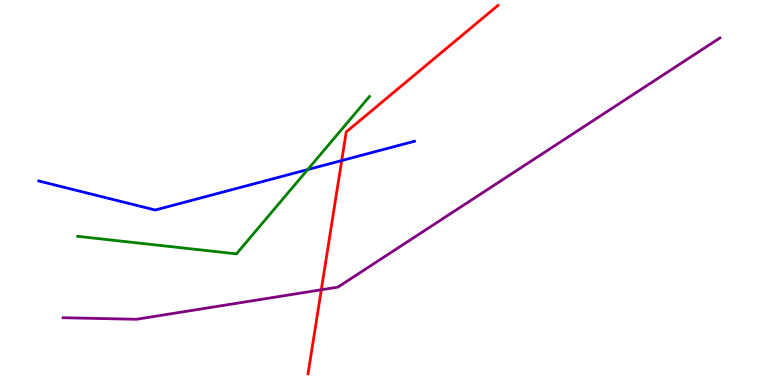[{'lines': ['blue', 'red'], 'intersections': [{'x': 4.41, 'y': 5.83}]}, {'lines': ['green', 'red'], 'intersections': []}, {'lines': ['purple', 'red'], 'intersections': [{'x': 4.15, 'y': 2.47}]}, {'lines': ['blue', 'green'], 'intersections': [{'x': 3.97, 'y': 5.6}]}, {'lines': ['blue', 'purple'], 'intersections': []}, {'lines': ['green', 'purple'], 'intersections': []}]